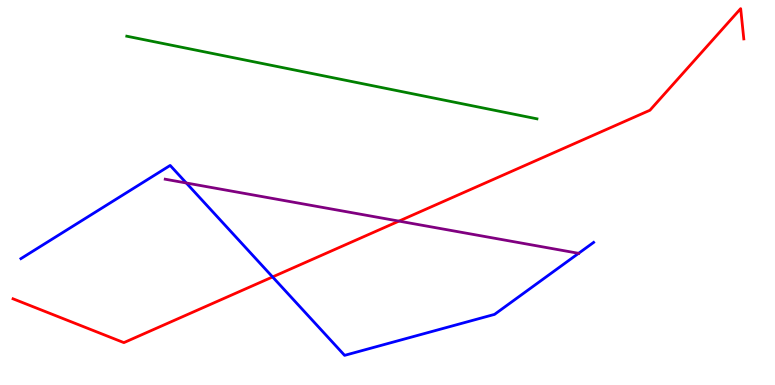[{'lines': ['blue', 'red'], 'intersections': [{'x': 3.52, 'y': 2.81}]}, {'lines': ['green', 'red'], 'intersections': []}, {'lines': ['purple', 'red'], 'intersections': [{'x': 5.15, 'y': 4.26}]}, {'lines': ['blue', 'green'], 'intersections': []}, {'lines': ['blue', 'purple'], 'intersections': [{'x': 2.4, 'y': 5.25}, {'x': 7.47, 'y': 3.42}]}, {'lines': ['green', 'purple'], 'intersections': []}]